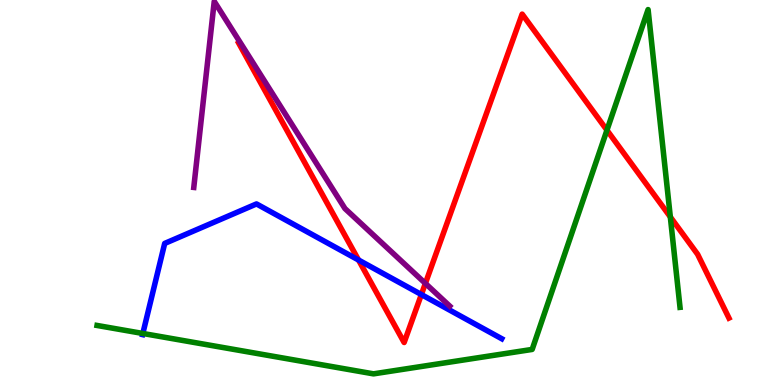[{'lines': ['blue', 'red'], 'intersections': [{'x': 4.63, 'y': 3.25}, {'x': 5.44, 'y': 2.35}]}, {'lines': ['green', 'red'], 'intersections': [{'x': 7.83, 'y': 6.62}, {'x': 8.65, 'y': 4.37}]}, {'lines': ['purple', 'red'], 'intersections': [{'x': 5.49, 'y': 2.64}]}, {'lines': ['blue', 'green'], 'intersections': [{'x': 1.84, 'y': 1.34}]}, {'lines': ['blue', 'purple'], 'intersections': []}, {'lines': ['green', 'purple'], 'intersections': []}]